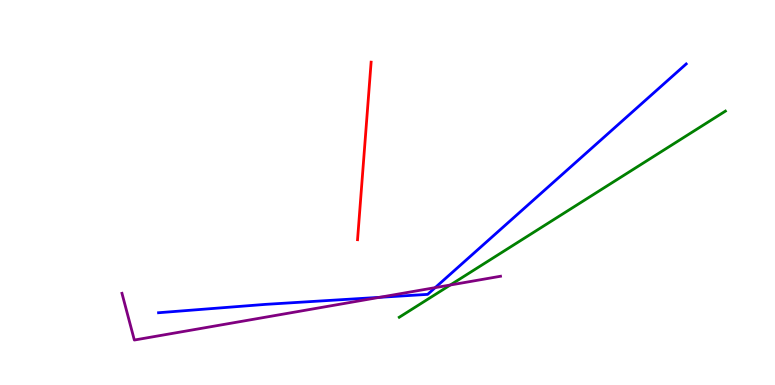[{'lines': ['blue', 'red'], 'intersections': []}, {'lines': ['green', 'red'], 'intersections': []}, {'lines': ['purple', 'red'], 'intersections': []}, {'lines': ['blue', 'green'], 'intersections': []}, {'lines': ['blue', 'purple'], 'intersections': [{'x': 4.9, 'y': 2.28}, {'x': 5.62, 'y': 2.53}]}, {'lines': ['green', 'purple'], 'intersections': [{'x': 5.81, 'y': 2.6}]}]